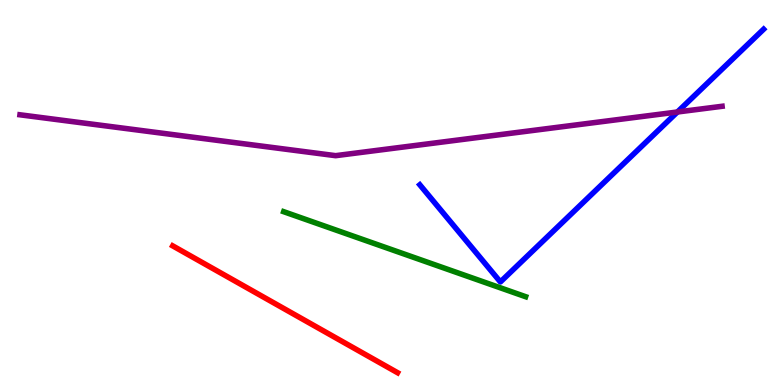[{'lines': ['blue', 'red'], 'intersections': []}, {'lines': ['green', 'red'], 'intersections': []}, {'lines': ['purple', 'red'], 'intersections': []}, {'lines': ['blue', 'green'], 'intersections': []}, {'lines': ['blue', 'purple'], 'intersections': [{'x': 8.74, 'y': 7.09}]}, {'lines': ['green', 'purple'], 'intersections': []}]